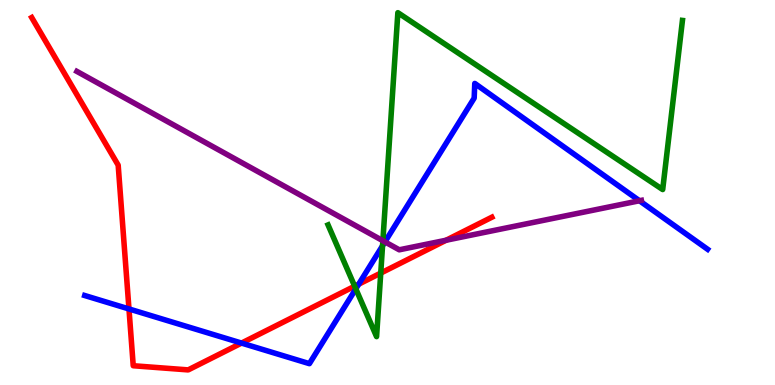[{'lines': ['blue', 'red'], 'intersections': [{'x': 1.66, 'y': 1.98}, {'x': 3.12, 'y': 1.09}, {'x': 4.63, 'y': 2.62}]}, {'lines': ['green', 'red'], 'intersections': [{'x': 4.58, 'y': 2.57}, {'x': 4.91, 'y': 2.91}]}, {'lines': ['purple', 'red'], 'intersections': [{'x': 5.76, 'y': 3.76}]}, {'lines': ['blue', 'green'], 'intersections': [{'x': 4.59, 'y': 2.5}, {'x': 4.94, 'y': 3.62}]}, {'lines': ['blue', 'purple'], 'intersections': [{'x': 4.97, 'y': 3.72}, {'x': 8.25, 'y': 4.79}]}, {'lines': ['green', 'purple'], 'intersections': [{'x': 4.94, 'y': 3.75}]}]